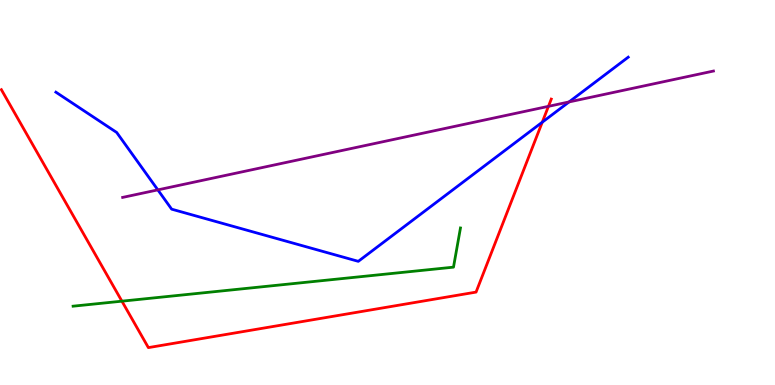[{'lines': ['blue', 'red'], 'intersections': [{'x': 7.0, 'y': 6.83}]}, {'lines': ['green', 'red'], 'intersections': [{'x': 1.57, 'y': 2.18}]}, {'lines': ['purple', 'red'], 'intersections': [{'x': 7.08, 'y': 7.24}]}, {'lines': ['blue', 'green'], 'intersections': []}, {'lines': ['blue', 'purple'], 'intersections': [{'x': 2.04, 'y': 5.07}, {'x': 7.34, 'y': 7.35}]}, {'lines': ['green', 'purple'], 'intersections': []}]